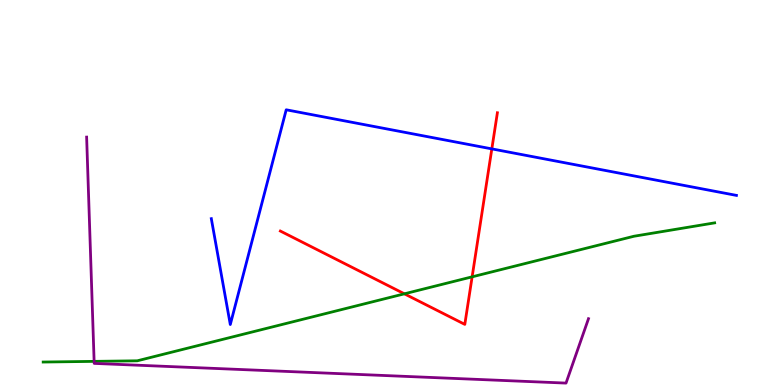[{'lines': ['blue', 'red'], 'intersections': [{'x': 6.35, 'y': 6.13}]}, {'lines': ['green', 'red'], 'intersections': [{'x': 5.22, 'y': 2.37}, {'x': 6.09, 'y': 2.81}]}, {'lines': ['purple', 'red'], 'intersections': []}, {'lines': ['blue', 'green'], 'intersections': []}, {'lines': ['blue', 'purple'], 'intersections': []}, {'lines': ['green', 'purple'], 'intersections': [{'x': 1.21, 'y': 0.614}]}]